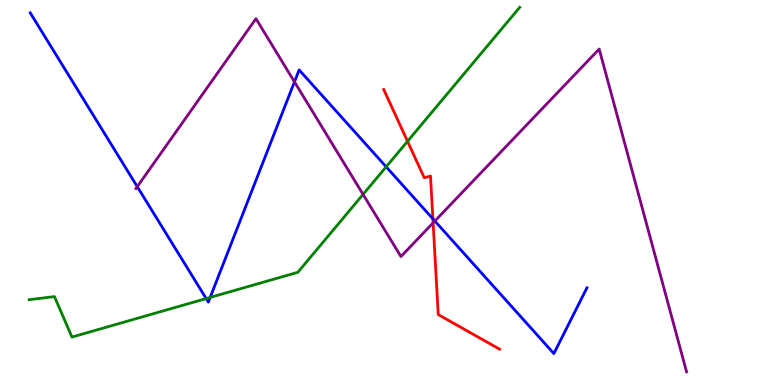[{'lines': ['blue', 'red'], 'intersections': [{'x': 5.59, 'y': 4.32}]}, {'lines': ['green', 'red'], 'intersections': [{'x': 5.26, 'y': 6.33}]}, {'lines': ['purple', 'red'], 'intersections': [{'x': 5.59, 'y': 4.21}]}, {'lines': ['blue', 'green'], 'intersections': [{'x': 2.66, 'y': 2.24}, {'x': 2.71, 'y': 2.27}, {'x': 4.98, 'y': 5.67}]}, {'lines': ['blue', 'purple'], 'intersections': [{'x': 1.77, 'y': 5.15}, {'x': 3.8, 'y': 7.87}, {'x': 5.61, 'y': 4.26}]}, {'lines': ['green', 'purple'], 'intersections': [{'x': 4.68, 'y': 4.95}]}]